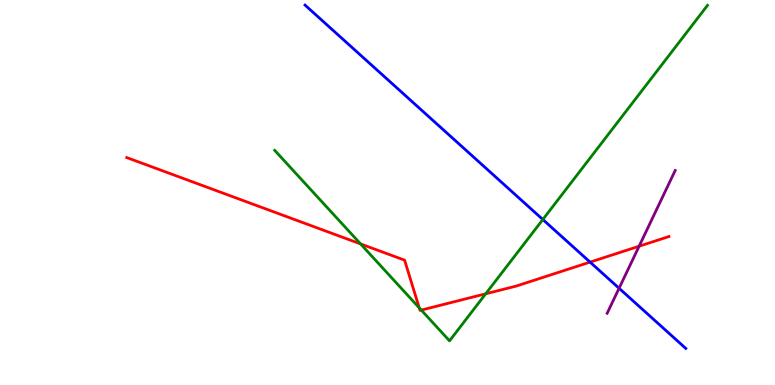[{'lines': ['blue', 'red'], 'intersections': [{'x': 7.61, 'y': 3.19}]}, {'lines': ['green', 'red'], 'intersections': [{'x': 4.65, 'y': 3.66}, {'x': 5.41, 'y': 2.0}, {'x': 5.44, 'y': 1.95}, {'x': 6.27, 'y': 2.37}]}, {'lines': ['purple', 'red'], 'intersections': [{'x': 8.25, 'y': 3.6}]}, {'lines': ['blue', 'green'], 'intersections': [{'x': 7.0, 'y': 4.3}]}, {'lines': ['blue', 'purple'], 'intersections': [{'x': 7.99, 'y': 2.51}]}, {'lines': ['green', 'purple'], 'intersections': []}]